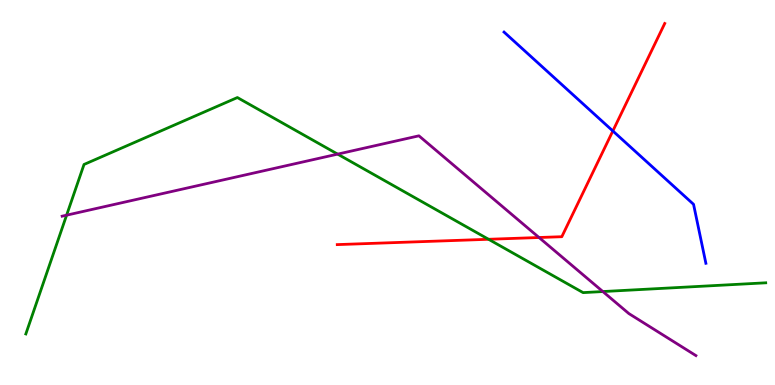[{'lines': ['blue', 'red'], 'intersections': [{'x': 7.91, 'y': 6.6}]}, {'lines': ['green', 'red'], 'intersections': [{'x': 6.3, 'y': 3.78}]}, {'lines': ['purple', 'red'], 'intersections': [{'x': 6.96, 'y': 3.83}]}, {'lines': ['blue', 'green'], 'intersections': []}, {'lines': ['blue', 'purple'], 'intersections': []}, {'lines': ['green', 'purple'], 'intersections': [{'x': 0.859, 'y': 4.41}, {'x': 4.36, 'y': 6.0}, {'x': 7.78, 'y': 2.43}]}]